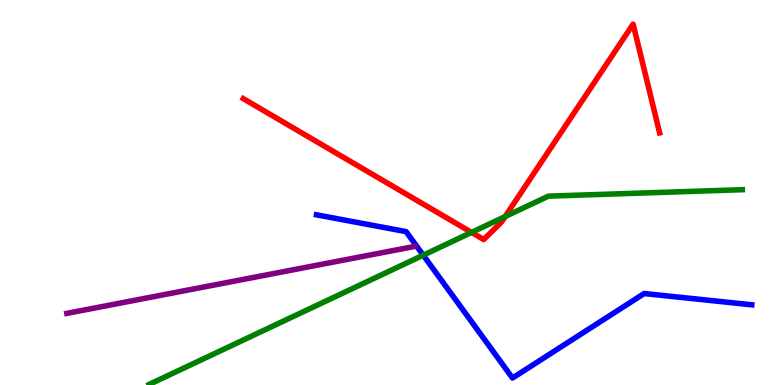[{'lines': ['blue', 'red'], 'intersections': []}, {'lines': ['green', 'red'], 'intersections': [{'x': 6.08, 'y': 3.96}, {'x': 6.52, 'y': 4.38}]}, {'lines': ['purple', 'red'], 'intersections': []}, {'lines': ['blue', 'green'], 'intersections': [{'x': 5.46, 'y': 3.37}]}, {'lines': ['blue', 'purple'], 'intersections': []}, {'lines': ['green', 'purple'], 'intersections': []}]